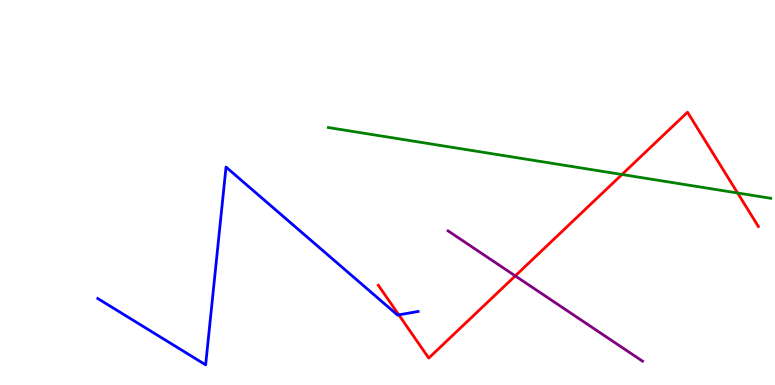[{'lines': ['blue', 'red'], 'intersections': [{'x': 5.15, 'y': 1.82}]}, {'lines': ['green', 'red'], 'intersections': [{'x': 8.03, 'y': 5.47}, {'x': 9.52, 'y': 4.99}]}, {'lines': ['purple', 'red'], 'intersections': [{'x': 6.65, 'y': 2.83}]}, {'lines': ['blue', 'green'], 'intersections': []}, {'lines': ['blue', 'purple'], 'intersections': []}, {'lines': ['green', 'purple'], 'intersections': []}]